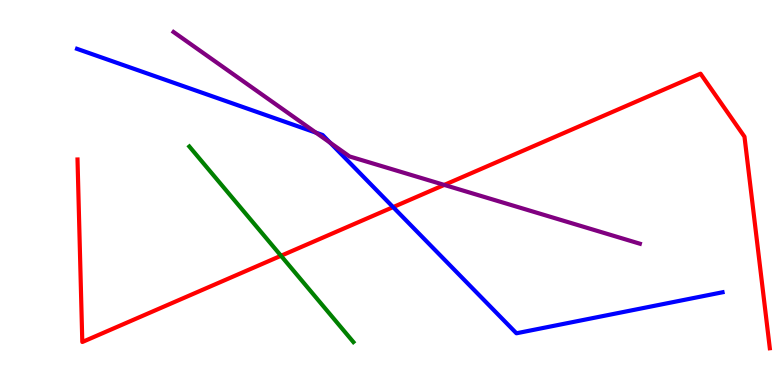[{'lines': ['blue', 'red'], 'intersections': [{'x': 5.07, 'y': 4.62}]}, {'lines': ['green', 'red'], 'intersections': [{'x': 3.63, 'y': 3.36}]}, {'lines': ['purple', 'red'], 'intersections': [{'x': 5.73, 'y': 5.2}]}, {'lines': ['blue', 'green'], 'intersections': []}, {'lines': ['blue', 'purple'], 'intersections': [{'x': 4.08, 'y': 6.55}, {'x': 4.26, 'y': 6.29}]}, {'lines': ['green', 'purple'], 'intersections': []}]